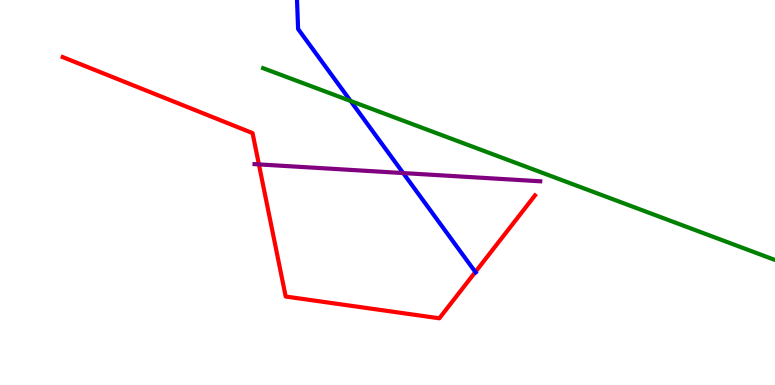[{'lines': ['blue', 'red'], 'intersections': [{'x': 6.13, 'y': 2.94}]}, {'lines': ['green', 'red'], 'intersections': []}, {'lines': ['purple', 'red'], 'intersections': [{'x': 3.34, 'y': 5.73}]}, {'lines': ['blue', 'green'], 'intersections': [{'x': 4.52, 'y': 7.38}]}, {'lines': ['blue', 'purple'], 'intersections': [{'x': 5.2, 'y': 5.5}]}, {'lines': ['green', 'purple'], 'intersections': []}]